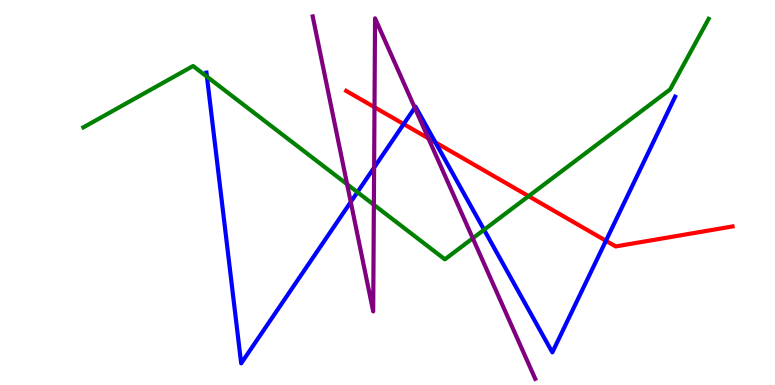[{'lines': ['blue', 'red'], 'intersections': [{'x': 5.21, 'y': 6.78}, {'x': 5.62, 'y': 6.3}, {'x': 7.82, 'y': 3.75}]}, {'lines': ['green', 'red'], 'intersections': [{'x': 6.82, 'y': 4.9}]}, {'lines': ['purple', 'red'], 'intersections': [{'x': 4.83, 'y': 7.21}, {'x': 5.53, 'y': 6.41}]}, {'lines': ['blue', 'green'], 'intersections': [{'x': 2.67, 'y': 8.01}, {'x': 4.61, 'y': 5.01}, {'x': 6.25, 'y': 4.03}]}, {'lines': ['blue', 'purple'], 'intersections': [{'x': 4.53, 'y': 4.75}, {'x': 4.83, 'y': 5.65}, {'x': 5.35, 'y': 7.2}]}, {'lines': ['green', 'purple'], 'intersections': [{'x': 4.48, 'y': 5.21}, {'x': 4.82, 'y': 4.68}, {'x': 6.1, 'y': 3.81}]}]